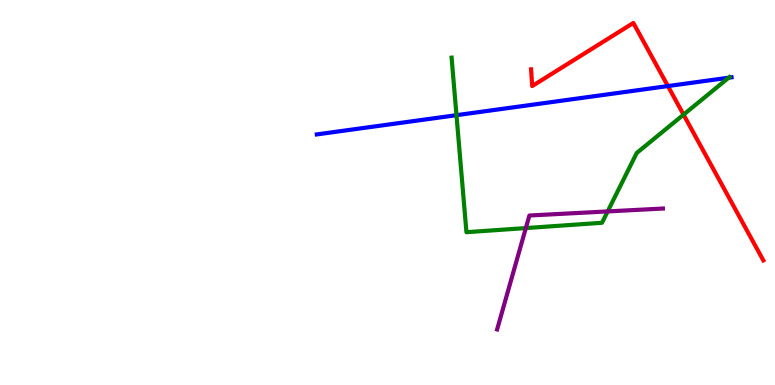[{'lines': ['blue', 'red'], 'intersections': [{'x': 8.62, 'y': 7.76}]}, {'lines': ['green', 'red'], 'intersections': [{'x': 8.82, 'y': 7.02}]}, {'lines': ['purple', 'red'], 'intersections': []}, {'lines': ['blue', 'green'], 'intersections': [{'x': 5.89, 'y': 7.01}, {'x': 9.4, 'y': 7.98}]}, {'lines': ['blue', 'purple'], 'intersections': []}, {'lines': ['green', 'purple'], 'intersections': [{'x': 6.79, 'y': 4.08}, {'x': 7.84, 'y': 4.51}]}]